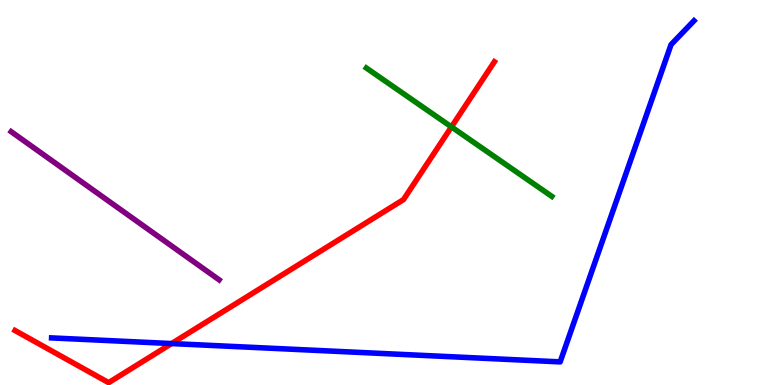[{'lines': ['blue', 'red'], 'intersections': [{'x': 2.21, 'y': 1.08}]}, {'lines': ['green', 'red'], 'intersections': [{'x': 5.83, 'y': 6.7}]}, {'lines': ['purple', 'red'], 'intersections': []}, {'lines': ['blue', 'green'], 'intersections': []}, {'lines': ['blue', 'purple'], 'intersections': []}, {'lines': ['green', 'purple'], 'intersections': []}]